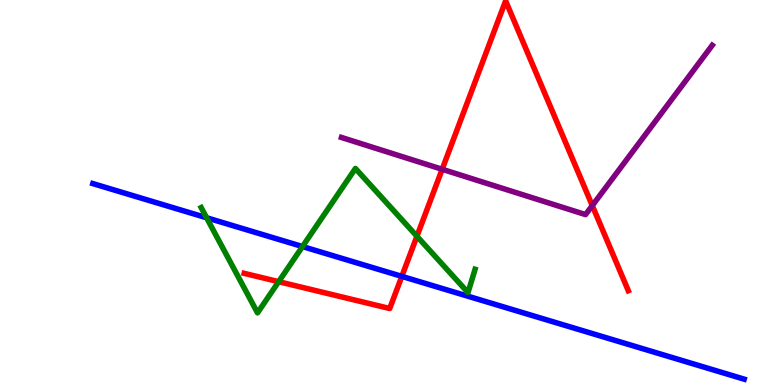[{'lines': ['blue', 'red'], 'intersections': [{'x': 5.18, 'y': 2.82}]}, {'lines': ['green', 'red'], 'intersections': [{'x': 3.6, 'y': 2.68}, {'x': 5.38, 'y': 3.86}]}, {'lines': ['purple', 'red'], 'intersections': [{'x': 5.71, 'y': 5.6}, {'x': 7.64, 'y': 4.66}]}, {'lines': ['blue', 'green'], 'intersections': [{'x': 2.67, 'y': 4.34}, {'x': 3.9, 'y': 3.6}]}, {'lines': ['blue', 'purple'], 'intersections': []}, {'lines': ['green', 'purple'], 'intersections': []}]